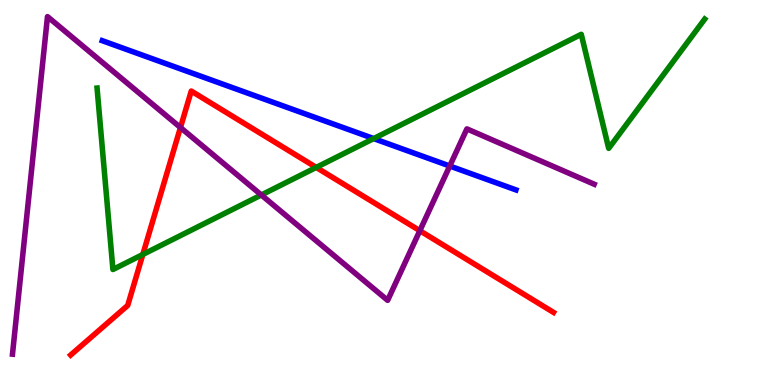[{'lines': ['blue', 'red'], 'intersections': []}, {'lines': ['green', 'red'], 'intersections': [{'x': 1.84, 'y': 3.39}, {'x': 4.08, 'y': 5.65}]}, {'lines': ['purple', 'red'], 'intersections': [{'x': 2.33, 'y': 6.69}, {'x': 5.42, 'y': 4.01}]}, {'lines': ['blue', 'green'], 'intersections': [{'x': 4.82, 'y': 6.4}]}, {'lines': ['blue', 'purple'], 'intersections': [{'x': 5.8, 'y': 5.69}]}, {'lines': ['green', 'purple'], 'intersections': [{'x': 3.37, 'y': 4.94}]}]